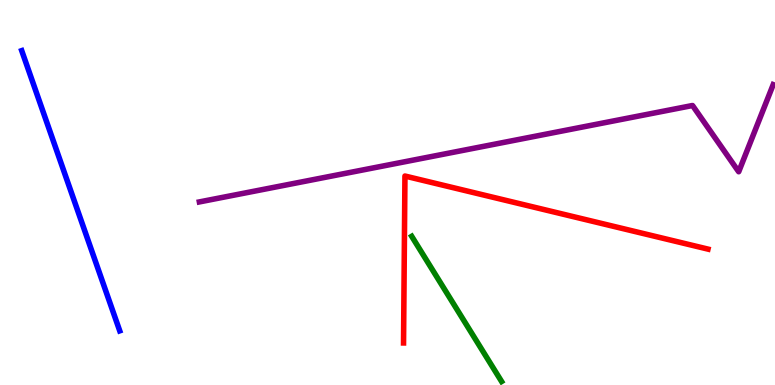[{'lines': ['blue', 'red'], 'intersections': []}, {'lines': ['green', 'red'], 'intersections': []}, {'lines': ['purple', 'red'], 'intersections': []}, {'lines': ['blue', 'green'], 'intersections': []}, {'lines': ['blue', 'purple'], 'intersections': []}, {'lines': ['green', 'purple'], 'intersections': []}]